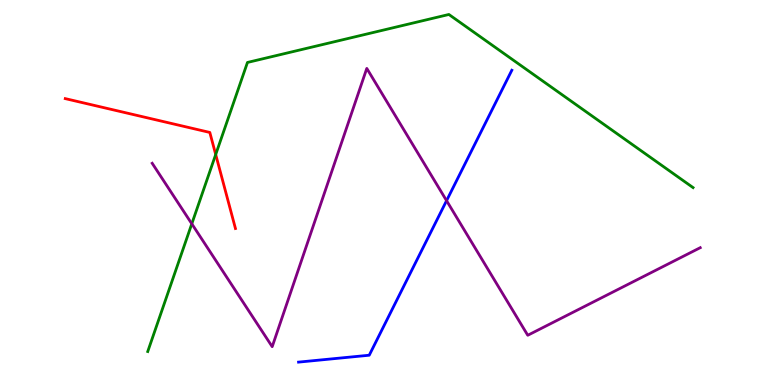[{'lines': ['blue', 'red'], 'intersections': []}, {'lines': ['green', 'red'], 'intersections': [{'x': 2.78, 'y': 5.99}]}, {'lines': ['purple', 'red'], 'intersections': []}, {'lines': ['blue', 'green'], 'intersections': []}, {'lines': ['blue', 'purple'], 'intersections': [{'x': 5.76, 'y': 4.79}]}, {'lines': ['green', 'purple'], 'intersections': [{'x': 2.47, 'y': 4.19}]}]